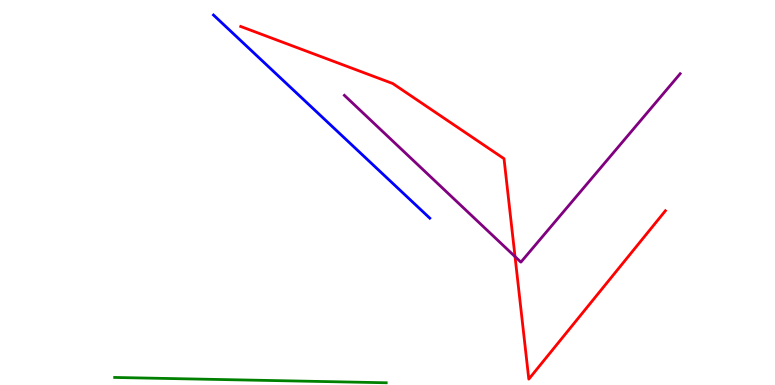[{'lines': ['blue', 'red'], 'intersections': []}, {'lines': ['green', 'red'], 'intersections': []}, {'lines': ['purple', 'red'], 'intersections': [{'x': 6.65, 'y': 3.34}]}, {'lines': ['blue', 'green'], 'intersections': []}, {'lines': ['blue', 'purple'], 'intersections': []}, {'lines': ['green', 'purple'], 'intersections': []}]